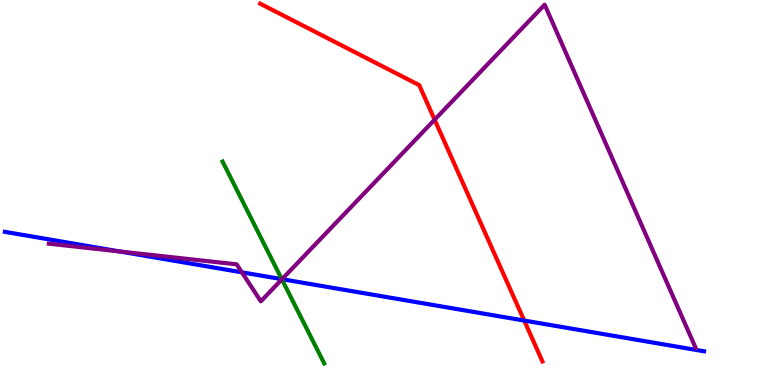[{'lines': ['blue', 'red'], 'intersections': [{'x': 6.76, 'y': 1.67}]}, {'lines': ['green', 'red'], 'intersections': []}, {'lines': ['purple', 'red'], 'intersections': [{'x': 5.61, 'y': 6.89}]}, {'lines': ['blue', 'green'], 'intersections': [{'x': 3.64, 'y': 2.75}]}, {'lines': ['blue', 'purple'], 'intersections': [{'x': 1.55, 'y': 3.47}, {'x': 3.12, 'y': 2.93}, {'x': 3.64, 'y': 2.75}]}, {'lines': ['green', 'purple'], 'intersections': [{'x': 3.64, 'y': 2.74}]}]